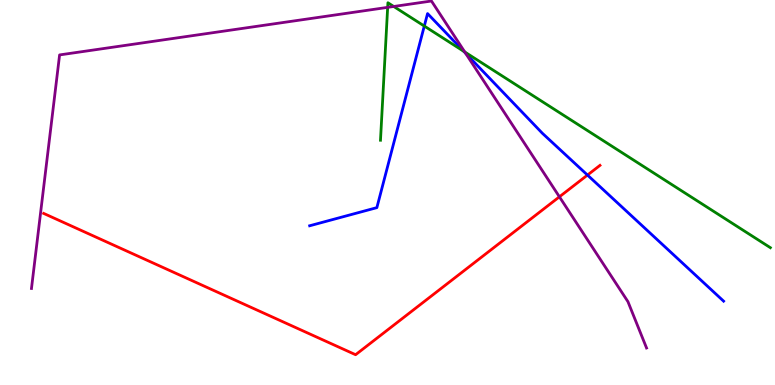[{'lines': ['blue', 'red'], 'intersections': [{'x': 7.58, 'y': 5.45}]}, {'lines': ['green', 'red'], 'intersections': []}, {'lines': ['purple', 'red'], 'intersections': [{'x': 7.22, 'y': 4.89}]}, {'lines': ['blue', 'green'], 'intersections': [{'x': 5.47, 'y': 9.32}, {'x': 5.98, 'y': 8.67}]}, {'lines': ['blue', 'purple'], 'intersections': [{'x': 6.01, 'y': 8.62}]}, {'lines': ['green', 'purple'], 'intersections': [{'x': 5.0, 'y': 9.81}, {'x': 5.08, 'y': 9.83}, {'x': 6.0, 'y': 8.65}]}]